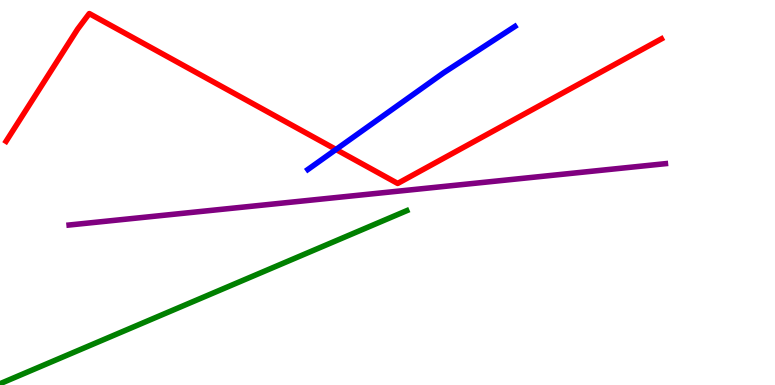[{'lines': ['blue', 'red'], 'intersections': [{'x': 4.34, 'y': 6.12}]}, {'lines': ['green', 'red'], 'intersections': []}, {'lines': ['purple', 'red'], 'intersections': []}, {'lines': ['blue', 'green'], 'intersections': []}, {'lines': ['blue', 'purple'], 'intersections': []}, {'lines': ['green', 'purple'], 'intersections': []}]